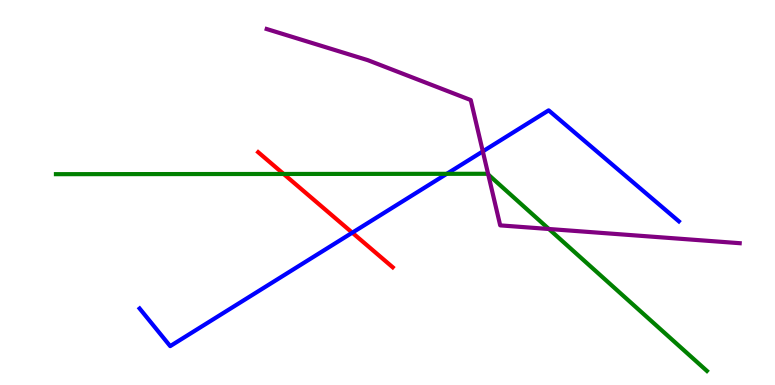[{'lines': ['blue', 'red'], 'intersections': [{'x': 4.55, 'y': 3.96}]}, {'lines': ['green', 'red'], 'intersections': [{'x': 3.66, 'y': 5.48}]}, {'lines': ['purple', 'red'], 'intersections': []}, {'lines': ['blue', 'green'], 'intersections': [{'x': 5.76, 'y': 5.49}]}, {'lines': ['blue', 'purple'], 'intersections': [{'x': 6.23, 'y': 6.07}]}, {'lines': ['green', 'purple'], 'intersections': [{'x': 6.3, 'y': 5.47}, {'x': 7.08, 'y': 4.05}]}]